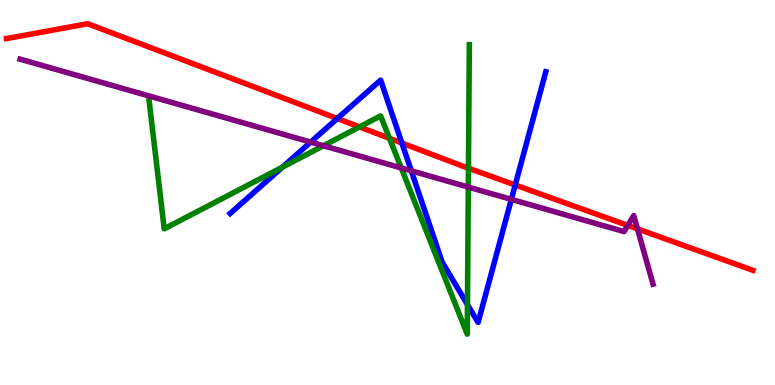[{'lines': ['blue', 'red'], 'intersections': [{'x': 4.35, 'y': 6.92}, {'x': 5.19, 'y': 6.28}, {'x': 6.65, 'y': 5.2}]}, {'lines': ['green', 'red'], 'intersections': [{'x': 4.64, 'y': 6.7}, {'x': 5.03, 'y': 6.41}, {'x': 6.04, 'y': 5.63}]}, {'lines': ['purple', 'red'], 'intersections': [{'x': 8.1, 'y': 4.15}, {'x': 8.23, 'y': 4.06}]}, {'lines': ['blue', 'green'], 'intersections': [{'x': 3.64, 'y': 5.66}, {'x': 6.03, 'y': 2.09}]}, {'lines': ['blue', 'purple'], 'intersections': [{'x': 4.01, 'y': 6.31}, {'x': 5.31, 'y': 5.56}, {'x': 6.6, 'y': 4.82}]}, {'lines': ['green', 'purple'], 'intersections': [{'x': 4.17, 'y': 6.21}, {'x': 5.18, 'y': 5.64}, {'x': 6.04, 'y': 5.14}]}]